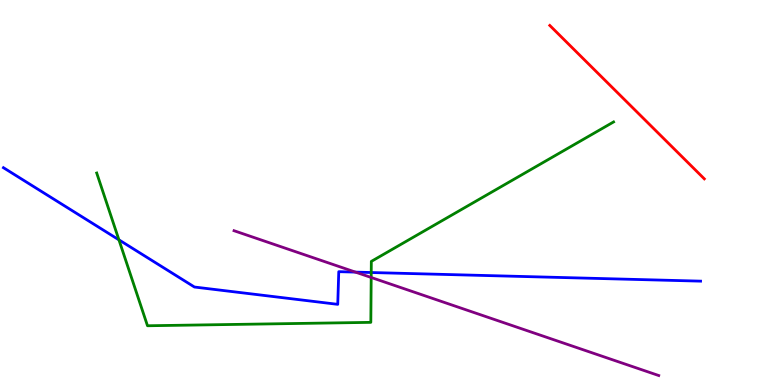[{'lines': ['blue', 'red'], 'intersections': []}, {'lines': ['green', 'red'], 'intersections': []}, {'lines': ['purple', 'red'], 'intersections': []}, {'lines': ['blue', 'green'], 'intersections': [{'x': 1.53, 'y': 3.77}, {'x': 4.79, 'y': 2.92}]}, {'lines': ['blue', 'purple'], 'intersections': [{'x': 4.59, 'y': 2.93}]}, {'lines': ['green', 'purple'], 'intersections': [{'x': 4.79, 'y': 2.79}]}]